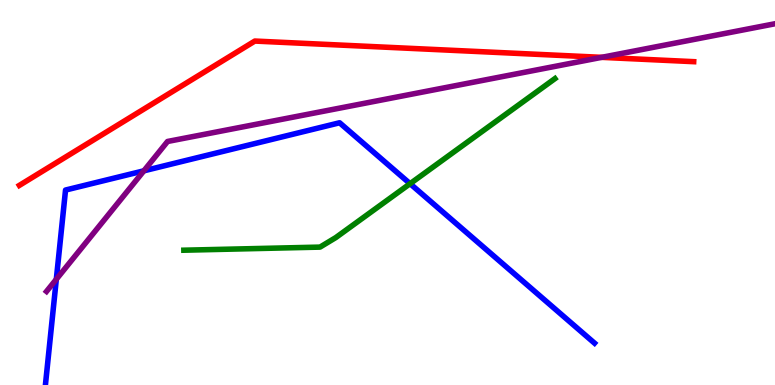[{'lines': ['blue', 'red'], 'intersections': []}, {'lines': ['green', 'red'], 'intersections': []}, {'lines': ['purple', 'red'], 'intersections': [{'x': 7.76, 'y': 8.51}]}, {'lines': ['blue', 'green'], 'intersections': [{'x': 5.29, 'y': 5.23}]}, {'lines': ['blue', 'purple'], 'intersections': [{'x': 0.727, 'y': 2.75}, {'x': 1.86, 'y': 5.56}]}, {'lines': ['green', 'purple'], 'intersections': []}]